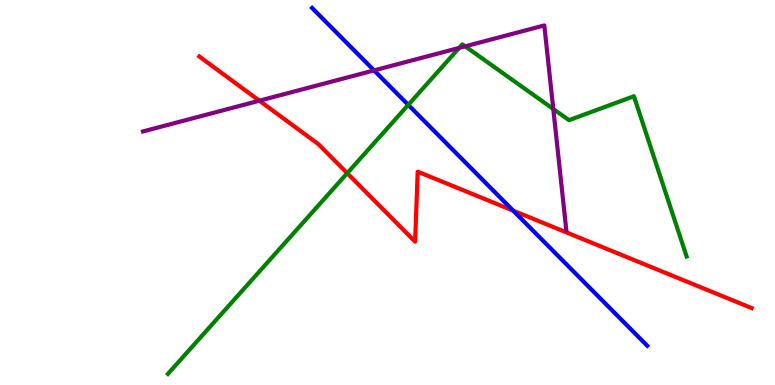[{'lines': ['blue', 'red'], 'intersections': [{'x': 6.62, 'y': 4.53}]}, {'lines': ['green', 'red'], 'intersections': [{'x': 4.48, 'y': 5.5}]}, {'lines': ['purple', 'red'], 'intersections': [{'x': 3.35, 'y': 7.38}]}, {'lines': ['blue', 'green'], 'intersections': [{'x': 5.27, 'y': 7.28}]}, {'lines': ['blue', 'purple'], 'intersections': [{'x': 4.83, 'y': 8.17}]}, {'lines': ['green', 'purple'], 'intersections': [{'x': 5.92, 'y': 8.76}, {'x': 6.0, 'y': 8.8}, {'x': 7.14, 'y': 7.17}]}]